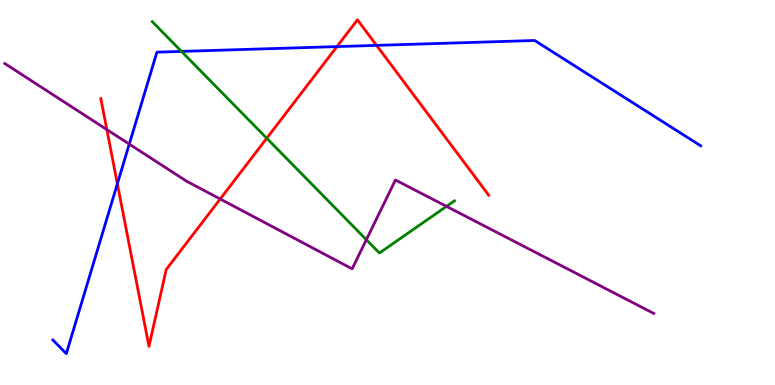[{'lines': ['blue', 'red'], 'intersections': [{'x': 1.51, 'y': 5.23}, {'x': 4.35, 'y': 8.79}, {'x': 4.86, 'y': 8.82}]}, {'lines': ['green', 'red'], 'intersections': [{'x': 3.44, 'y': 6.41}]}, {'lines': ['purple', 'red'], 'intersections': [{'x': 1.38, 'y': 6.63}, {'x': 2.84, 'y': 4.83}]}, {'lines': ['blue', 'green'], 'intersections': [{'x': 2.34, 'y': 8.66}]}, {'lines': ['blue', 'purple'], 'intersections': [{'x': 1.67, 'y': 6.26}]}, {'lines': ['green', 'purple'], 'intersections': [{'x': 4.73, 'y': 3.77}, {'x': 5.76, 'y': 4.64}]}]